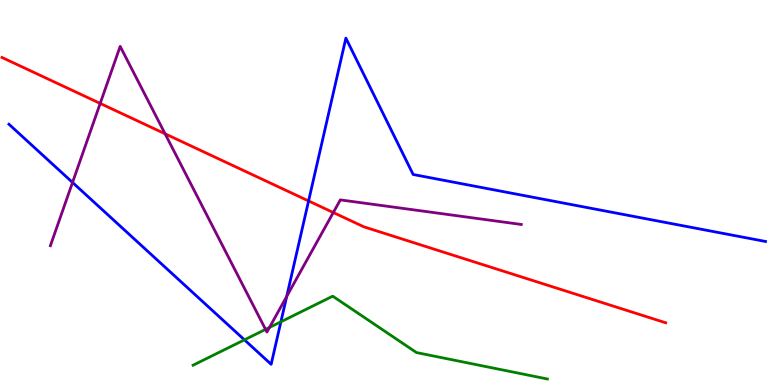[{'lines': ['blue', 'red'], 'intersections': [{'x': 3.98, 'y': 4.78}]}, {'lines': ['green', 'red'], 'intersections': []}, {'lines': ['purple', 'red'], 'intersections': [{'x': 1.29, 'y': 7.31}, {'x': 2.13, 'y': 6.52}, {'x': 4.3, 'y': 4.48}]}, {'lines': ['blue', 'green'], 'intersections': [{'x': 3.15, 'y': 1.17}, {'x': 3.62, 'y': 1.64}]}, {'lines': ['blue', 'purple'], 'intersections': [{'x': 0.936, 'y': 5.26}, {'x': 3.7, 'y': 2.3}]}, {'lines': ['green', 'purple'], 'intersections': [{'x': 3.43, 'y': 1.44}, {'x': 3.48, 'y': 1.49}]}]